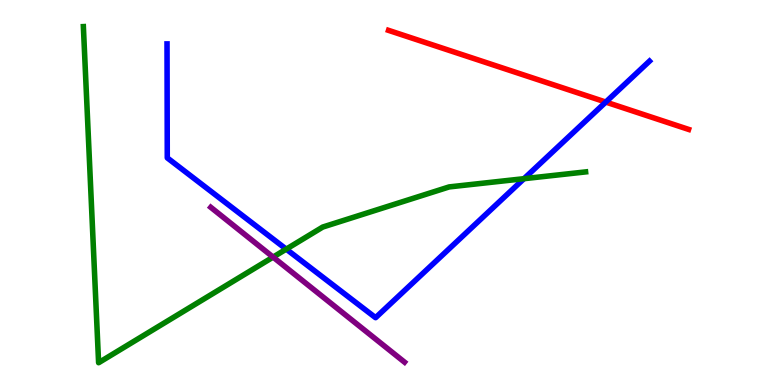[{'lines': ['blue', 'red'], 'intersections': [{'x': 7.82, 'y': 7.35}]}, {'lines': ['green', 'red'], 'intersections': []}, {'lines': ['purple', 'red'], 'intersections': []}, {'lines': ['blue', 'green'], 'intersections': [{'x': 3.69, 'y': 3.53}, {'x': 6.76, 'y': 5.36}]}, {'lines': ['blue', 'purple'], 'intersections': []}, {'lines': ['green', 'purple'], 'intersections': [{'x': 3.52, 'y': 3.32}]}]